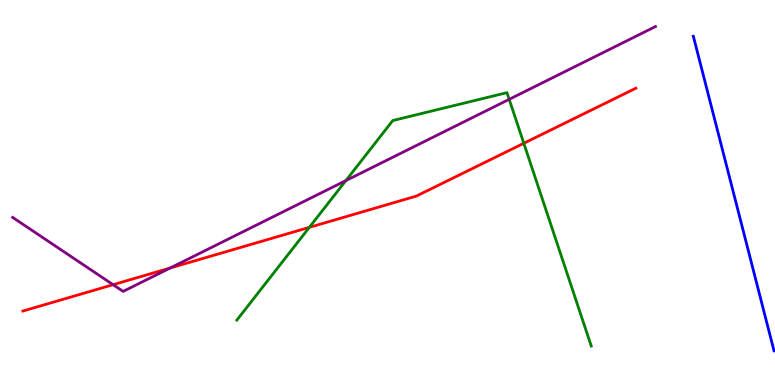[{'lines': ['blue', 'red'], 'intersections': []}, {'lines': ['green', 'red'], 'intersections': [{'x': 3.99, 'y': 4.09}, {'x': 6.76, 'y': 6.28}]}, {'lines': ['purple', 'red'], 'intersections': [{'x': 1.46, 'y': 2.61}, {'x': 2.19, 'y': 3.04}]}, {'lines': ['blue', 'green'], 'intersections': []}, {'lines': ['blue', 'purple'], 'intersections': []}, {'lines': ['green', 'purple'], 'intersections': [{'x': 4.46, 'y': 5.31}, {'x': 6.57, 'y': 7.42}]}]